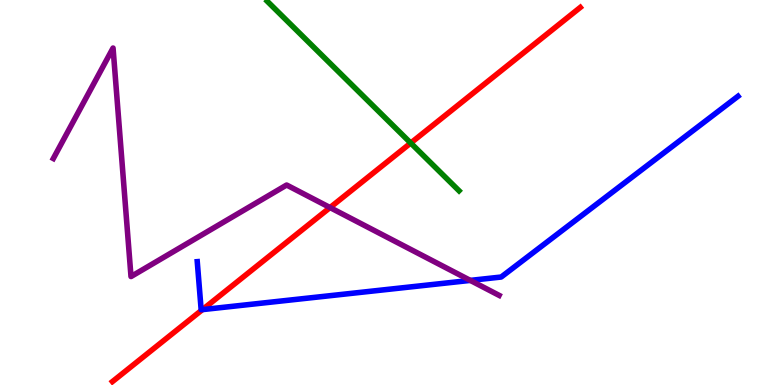[{'lines': ['blue', 'red'], 'intersections': [{'x': 2.61, 'y': 1.96}]}, {'lines': ['green', 'red'], 'intersections': [{'x': 5.3, 'y': 6.28}]}, {'lines': ['purple', 'red'], 'intersections': [{'x': 4.26, 'y': 4.61}]}, {'lines': ['blue', 'green'], 'intersections': []}, {'lines': ['blue', 'purple'], 'intersections': [{'x': 6.07, 'y': 2.72}]}, {'lines': ['green', 'purple'], 'intersections': []}]